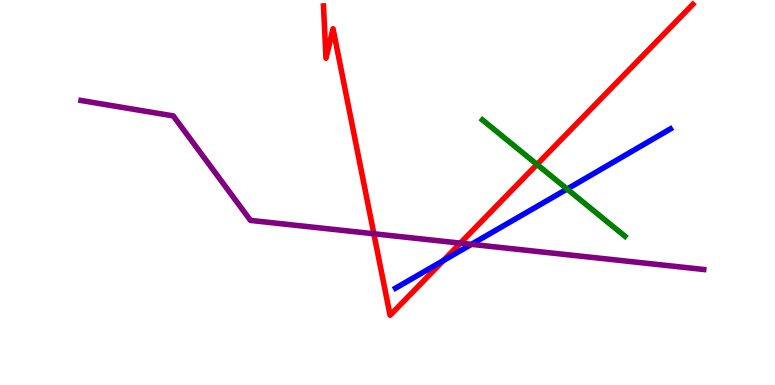[{'lines': ['blue', 'red'], 'intersections': [{'x': 5.72, 'y': 3.23}]}, {'lines': ['green', 'red'], 'intersections': [{'x': 6.93, 'y': 5.73}]}, {'lines': ['purple', 'red'], 'intersections': [{'x': 4.82, 'y': 3.93}, {'x': 5.94, 'y': 3.68}]}, {'lines': ['blue', 'green'], 'intersections': [{'x': 7.32, 'y': 5.09}]}, {'lines': ['blue', 'purple'], 'intersections': [{'x': 6.08, 'y': 3.65}]}, {'lines': ['green', 'purple'], 'intersections': []}]